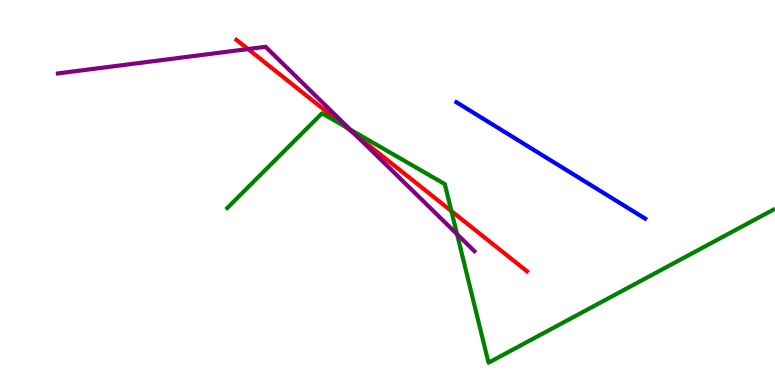[{'lines': ['blue', 'red'], 'intersections': []}, {'lines': ['green', 'red'], 'intersections': [{'x': 4.46, 'y': 6.7}, {'x': 5.82, 'y': 4.52}]}, {'lines': ['purple', 'red'], 'intersections': [{'x': 3.2, 'y': 8.73}, {'x': 4.58, 'y': 6.51}]}, {'lines': ['blue', 'green'], 'intersections': []}, {'lines': ['blue', 'purple'], 'intersections': []}, {'lines': ['green', 'purple'], 'intersections': [{'x': 4.52, 'y': 6.64}, {'x': 5.9, 'y': 3.92}]}]